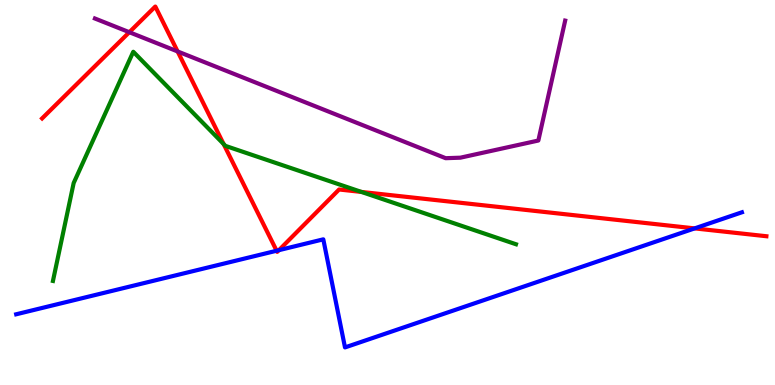[{'lines': ['blue', 'red'], 'intersections': [{'x': 3.57, 'y': 3.49}, {'x': 3.6, 'y': 3.5}, {'x': 8.96, 'y': 4.07}]}, {'lines': ['green', 'red'], 'intersections': [{'x': 2.89, 'y': 6.26}, {'x': 4.66, 'y': 5.01}]}, {'lines': ['purple', 'red'], 'intersections': [{'x': 1.67, 'y': 9.16}, {'x': 2.29, 'y': 8.66}]}, {'lines': ['blue', 'green'], 'intersections': []}, {'lines': ['blue', 'purple'], 'intersections': []}, {'lines': ['green', 'purple'], 'intersections': []}]